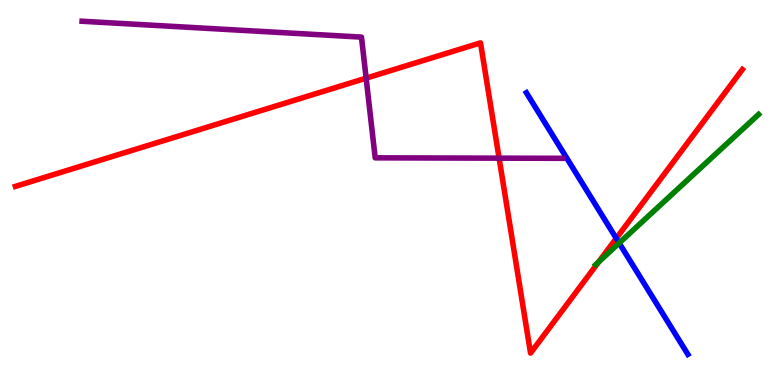[{'lines': ['blue', 'red'], 'intersections': [{'x': 7.95, 'y': 3.81}]}, {'lines': ['green', 'red'], 'intersections': [{'x': 7.72, 'y': 3.19}]}, {'lines': ['purple', 'red'], 'intersections': [{'x': 4.72, 'y': 7.97}, {'x': 6.44, 'y': 5.89}]}, {'lines': ['blue', 'green'], 'intersections': [{'x': 7.99, 'y': 3.69}]}, {'lines': ['blue', 'purple'], 'intersections': []}, {'lines': ['green', 'purple'], 'intersections': []}]